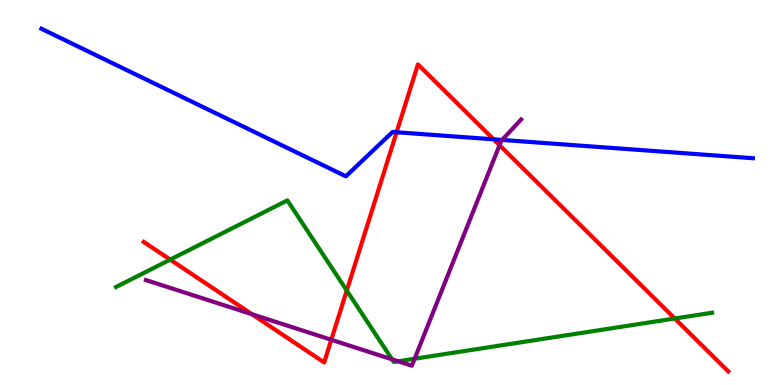[{'lines': ['blue', 'red'], 'intersections': [{'x': 5.12, 'y': 6.56}, {'x': 6.37, 'y': 6.38}]}, {'lines': ['green', 'red'], 'intersections': [{'x': 2.2, 'y': 3.26}, {'x': 4.47, 'y': 2.45}, {'x': 8.71, 'y': 1.73}]}, {'lines': ['purple', 'red'], 'intersections': [{'x': 3.25, 'y': 1.84}, {'x': 4.27, 'y': 1.17}, {'x': 6.45, 'y': 6.23}]}, {'lines': ['blue', 'green'], 'intersections': []}, {'lines': ['blue', 'purple'], 'intersections': [{'x': 6.48, 'y': 6.37}]}, {'lines': ['green', 'purple'], 'intersections': [{'x': 5.06, 'y': 0.666}, {'x': 5.14, 'y': 0.616}, {'x': 5.35, 'y': 0.682}]}]